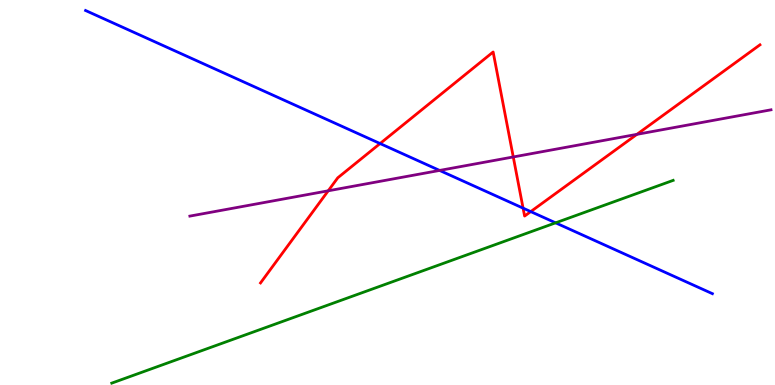[{'lines': ['blue', 'red'], 'intersections': [{'x': 4.9, 'y': 6.27}, {'x': 6.75, 'y': 4.59}, {'x': 6.85, 'y': 4.5}]}, {'lines': ['green', 'red'], 'intersections': []}, {'lines': ['purple', 'red'], 'intersections': [{'x': 4.24, 'y': 5.04}, {'x': 6.62, 'y': 5.92}, {'x': 8.22, 'y': 6.51}]}, {'lines': ['blue', 'green'], 'intersections': [{'x': 7.17, 'y': 4.21}]}, {'lines': ['blue', 'purple'], 'intersections': [{'x': 5.67, 'y': 5.57}]}, {'lines': ['green', 'purple'], 'intersections': []}]